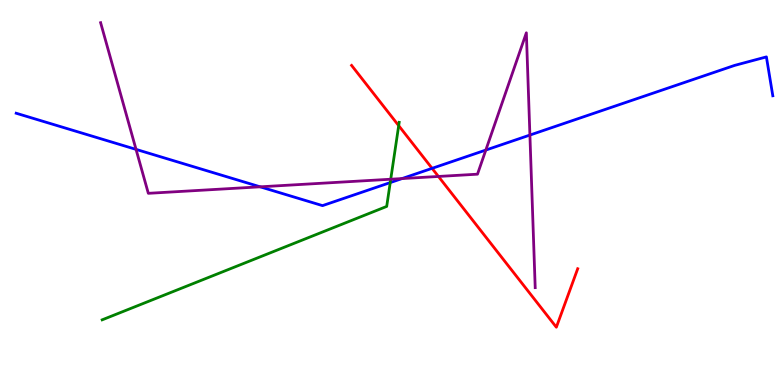[{'lines': ['blue', 'red'], 'intersections': [{'x': 5.58, 'y': 5.63}]}, {'lines': ['green', 'red'], 'intersections': [{'x': 5.14, 'y': 6.74}]}, {'lines': ['purple', 'red'], 'intersections': [{'x': 5.66, 'y': 5.42}]}, {'lines': ['blue', 'green'], 'intersections': [{'x': 5.04, 'y': 5.26}]}, {'lines': ['blue', 'purple'], 'intersections': [{'x': 1.76, 'y': 6.12}, {'x': 3.36, 'y': 5.15}, {'x': 5.19, 'y': 5.36}, {'x': 6.27, 'y': 6.1}, {'x': 6.84, 'y': 6.49}]}, {'lines': ['green', 'purple'], 'intersections': [{'x': 5.04, 'y': 5.34}]}]